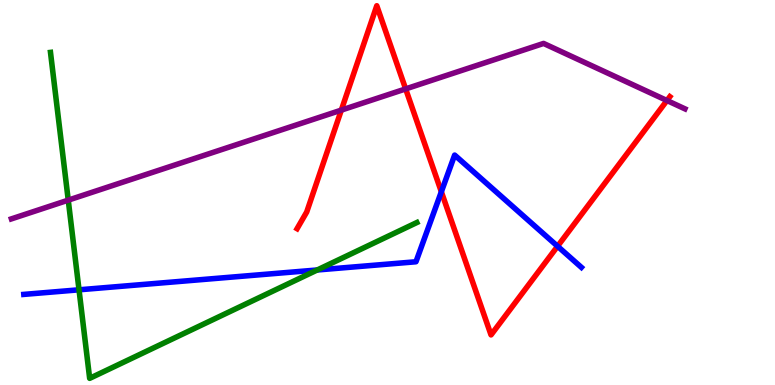[{'lines': ['blue', 'red'], 'intersections': [{'x': 5.69, 'y': 5.02}, {'x': 7.19, 'y': 3.6}]}, {'lines': ['green', 'red'], 'intersections': []}, {'lines': ['purple', 'red'], 'intersections': [{'x': 4.4, 'y': 7.14}, {'x': 5.23, 'y': 7.69}, {'x': 8.61, 'y': 7.39}]}, {'lines': ['blue', 'green'], 'intersections': [{'x': 1.02, 'y': 2.47}, {'x': 4.09, 'y': 2.99}]}, {'lines': ['blue', 'purple'], 'intersections': []}, {'lines': ['green', 'purple'], 'intersections': [{'x': 0.881, 'y': 4.8}]}]